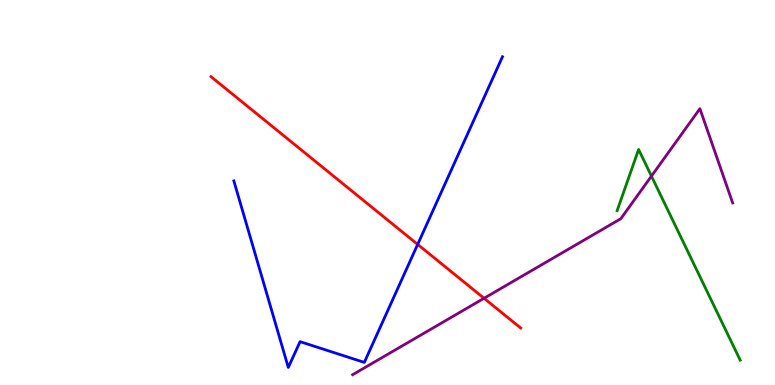[{'lines': ['blue', 'red'], 'intersections': [{'x': 5.39, 'y': 3.65}]}, {'lines': ['green', 'red'], 'intersections': []}, {'lines': ['purple', 'red'], 'intersections': [{'x': 6.25, 'y': 2.25}]}, {'lines': ['blue', 'green'], 'intersections': []}, {'lines': ['blue', 'purple'], 'intersections': []}, {'lines': ['green', 'purple'], 'intersections': [{'x': 8.41, 'y': 5.43}]}]